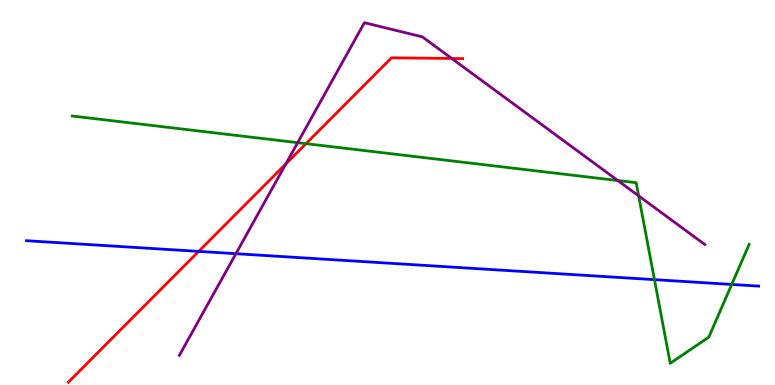[{'lines': ['blue', 'red'], 'intersections': [{'x': 2.56, 'y': 3.47}]}, {'lines': ['green', 'red'], 'intersections': [{'x': 3.95, 'y': 6.27}]}, {'lines': ['purple', 'red'], 'intersections': [{'x': 3.69, 'y': 5.74}, {'x': 5.83, 'y': 8.48}]}, {'lines': ['blue', 'green'], 'intersections': [{'x': 8.44, 'y': 2.74}, {'x': 9.44, 'y': 2.61}]}, {'lines': ['blue', 'purple'], 'intersections': [{'x': 3.04, 'y': 3.41}]}, {'lines': ['green', 'purple'], 'intersections': [{'x': 3.84, 'y': 6.29}, {'x': 7.97, 'y': 5.31}, {'x': 8.24, 'y': 4.91}]}]